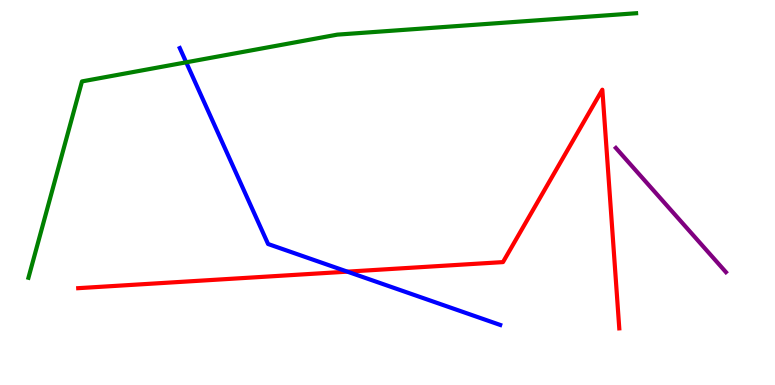[{'lines': ['blue', 'red'], 'intersections': [{'x': 4.48, 'y': 2.94}]}, {'lines': ['green', 'red'], 'intersections': []}, {'lines': ['purple', 'red'], 'intersections': []}, {'lines': ['blue', 'green'], 'intersections': [{'x': 2.4, 'y': 8.38}]}, {'lines': ['blue', 'purple'], 'intersections': []}, {'lines': ['green', 'purple'], 'intersections': []}]